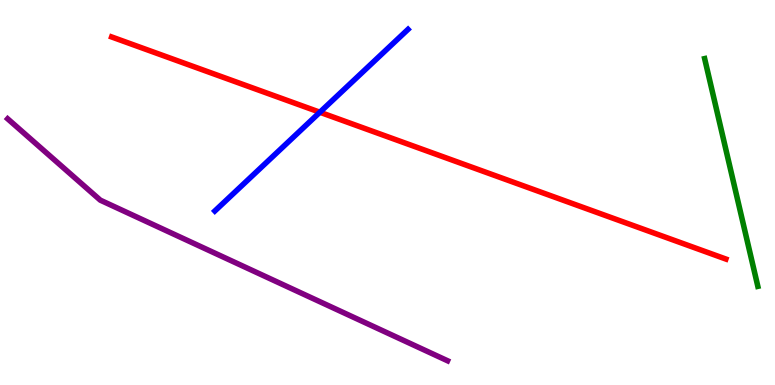[{'lines': ['blue', 'red'], 'intersections': [{'x': 4.13, 'y': 7.08}]}, {'lines': ['green', 'red'], 'intersections': []}, {'lines': ['purple', 'red'], 'intersections': []}, {'lines': ['blue', 'green'], 'intersections': []}, {'lines': ['blue', 'purple'], 'intersections': []}, {'lines': ['green', 'purple'], 'intersections': []}]